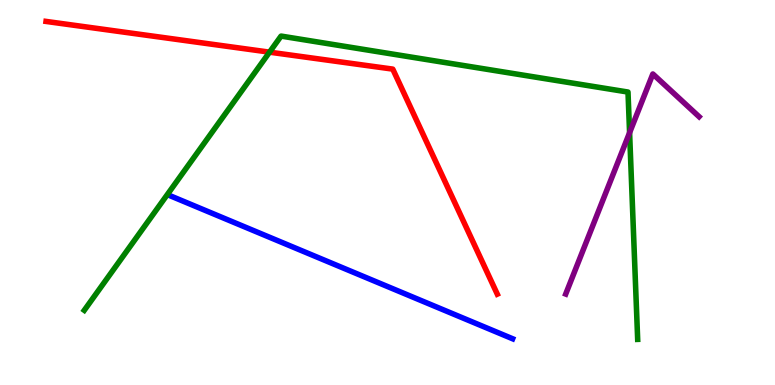[{'lines': ['blue', 'red'], 'intersections': []}, {'lines': ['green', 'red'], 'intersections': [{'x': 3.48, 'y': 8.65}]}, {'lines': ['purple', 'red'], 'intersections': []}, {'lines': ['blue', 'green'], 'intersections': []}, {'lines': ['blue', 'purple'], 'intersections': []}, {'lines': ['green', 'purple'], 'intersections': [{'x': 8.12, 'y': 6.55}]}]